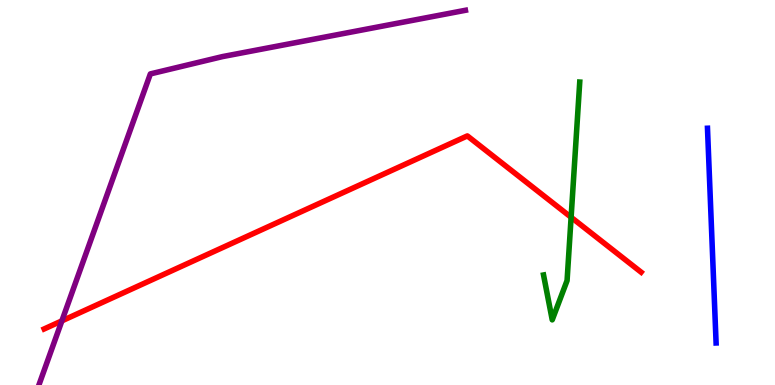[{'lines': ['blue', 'red'], 'intersections': []}, {'lines': ['green', 'red'], 'intersections': [{'x': 7.37, 'y': 4.36}]}, {'lines': ['purple', 'red'], 'intersections': [{'x': 0.799, 'y': 1.67}]}, {'lines': ['blue', 'green'], 'intersections': []}, {'lines': ['blue', 'purple'], 'intersections': []}, {'lines': ['green', 'purple'], 'intersections': []}]